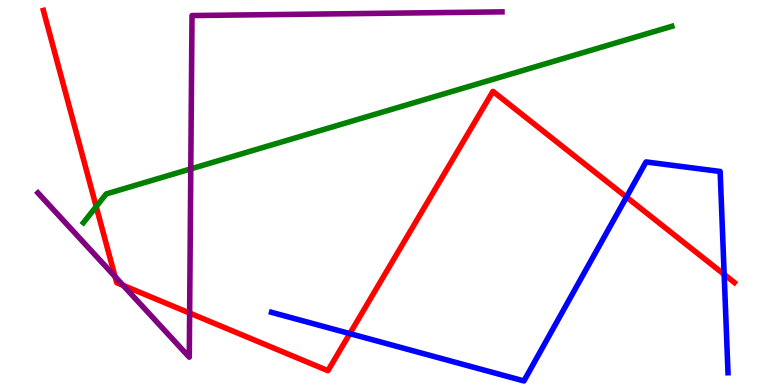[{'lines': ['blue', 'red'], 'intersections': [{'x': 4.51, 'y': 1.33}, {'x': 8.08, 'y': 4.88}, {'x': 9.34, 'y': 2.87}]}, {'lines': ['green', 'red'], 'intersections': [{'x': 1.24, 'y': 4.63}]}, {'lines': ['purple', 'red'], 'intersections': [{'x': 1.48, 'y': 2.82}, {'x': 1.59, 'y': 2.59}, {'x': 2.45, 'y': 1.87}]}, {'lines': ['blue', 'green'], 'intersections': []}, {'lines': ['blue', 'purple'], 'intersections': []}, {'lines': ['green', 'purple'], 'intersections': [{'x': 2.46, 'y': 5.61}]}]